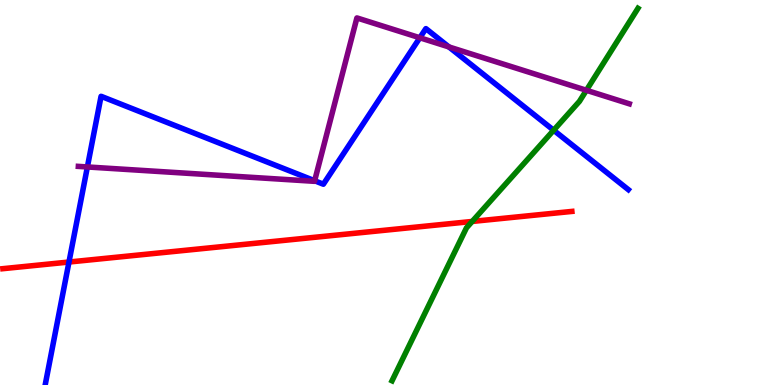[{'lines': ['blue', 'red'], 'intersections': [{'x': 0.89, 'y': 3.19}]}, {'lines': ['green', 'red'], 'intersections': [{'x': 6.09, 'y': 4.25}]}, {'lines': ['purple', 'red'], 'intersections': []}, {'lines': ['blue', 'green'], 'intersections': [{'x': 7.14, 'y': 6.62}]}, {'lines': ['blue', 'purple'], 'intersections': [{'x': 1.13, 'y': 5.66}, {'x': 4.06, 'y': 5.3}, {'x': 5.42, 'y': 9.02}, {'x': 5.79, 'y': 8.78}]}, {'lines': ['green', 'purple'], 'intersections': [{'x': 7.57, 'y': 7.65}]}]